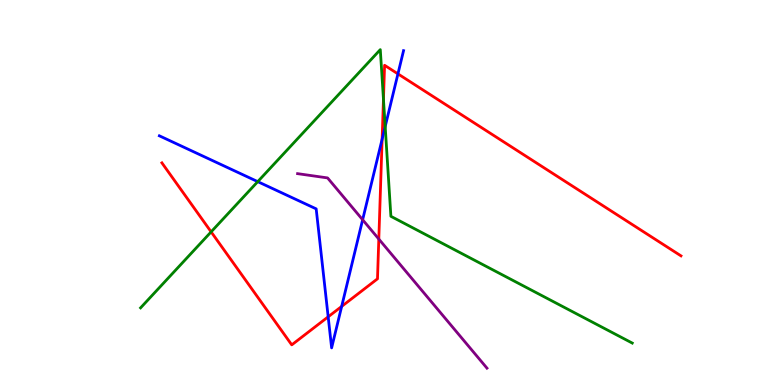[{'lines': ['blue', 'red'], 'intersections': [{'x': 4.23, 'y': 1.77}, {'x': 4.41, 'y': 2.04}, {'x': 4.93, 'y': 6.38}, {'x': 5.13, 'y': 8.08}]}, {'lines': ['green', 'red'], 'intersections': [{'x': 2.72, 'y': 3.98}, {'x': 4.95, 'y': 7.42}]}, {'lines': ['purple', 'red'], 'intersections': [{'x': 4.89, 'y': 3.79}]}, {'lines': ['blue', 'green'], 'intersections': [{'x': 3.33, 'y': 5.28}, {'x': 4.97, 'y': 6.71}]}, {'lines': ['blue', 'purple'], 'intersections': [{'x': 4.68, 'y': 4.29}]}, {'lines': ['green', 'purple'], 'intersections': []}]